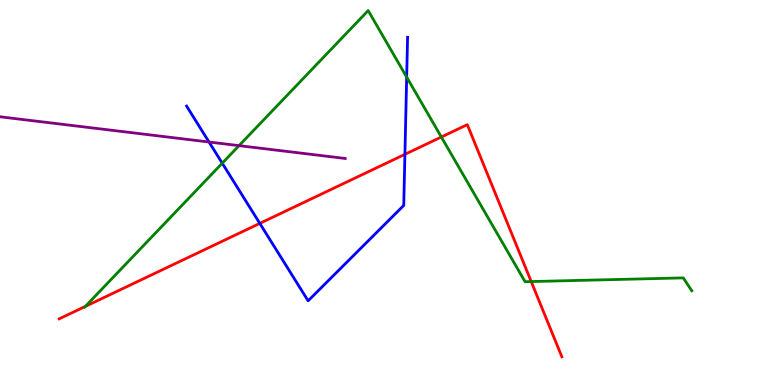[{'lines': ['blue', 'red'], 'intersections': [{'x': 3.35, 'y': 4.2}, {'x': 5.22, 'y': 5.99}]}, {'lines': ['green', 'red'], 'intersections': [{'x': 1.1, 'y': 2.04}, {'x': 5.69, 'y': 6.44}, {'x': 6.85, 'y': 2.69}]}, {'lines': ['purple', 'red'], 'intersections': []}, {'lines': ['blue', 'green'], 'intersections': [{'x': 2.87, 'y': 5.76}, {'x': 5.25, 'y': 8.0}]}, {'lines': ['blue', 'purple'], 'intersections': [{'x': 2.7, 'y': 6.31}]}, {'lines': ['green', 'purple'], 'intersections': [{'x': 3.08, 'y': 6.22}]}]